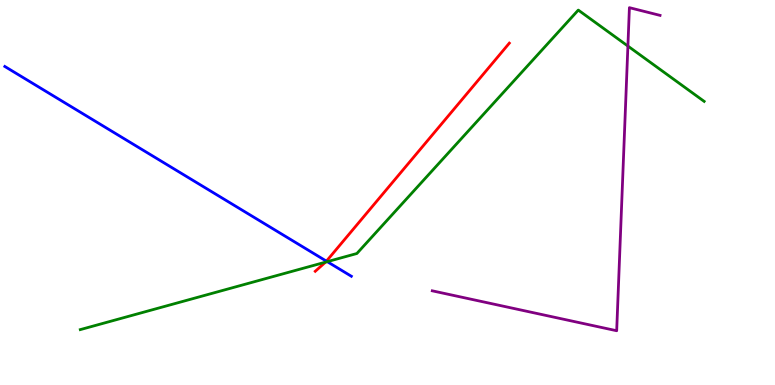[{'lines': ['blue', 'red'], 'intersections': [{'x': 4.21, 'y': 3.22}]}, {'lines': ['green', 'red'], 'intersections': [{'x': 4.2, 'y': 3.19}]}, {'lines': ['purple', 'red'], 'intersections': []}, {'lines': ['blue', 'green'], 'intersections': [{'x': 4.22, 'y': 3.2}]}, {'lines': ['blue', 'purple'], 'intersections': []}, {'lines': ['green', 'purple'], 'intersections': [{'x': 8.1, 'y': 8.8}]}]